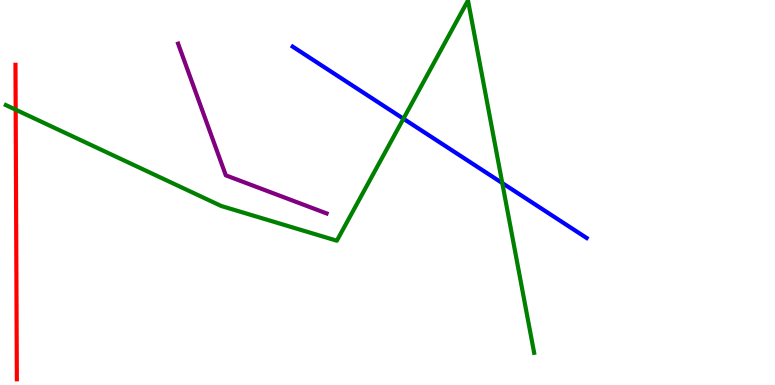[{'lines': ['blue', 'red'], 'intersections': []}, {'lines': ['green', 'red'], 'intersections': [{'x': 0.202, 'y': 7.15}]}, {'lines': ['purple', 'red'], 'intersections': []}, {'lines': ['blue', 'green'], 'intersections': [{'x': 5.21, 'y': 6.92}, {'x': 6.48, 'y': 5.25}]}, {'lines': ['blue', 'purple'], 'intersections': []}, {'lines': ['green', 'purple'], 'intersections': []}]